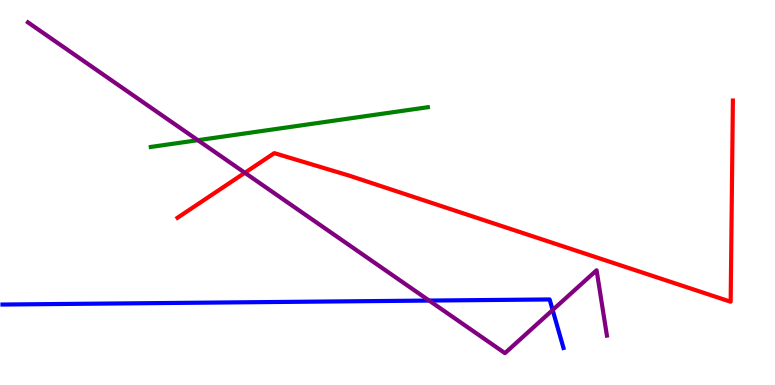[{'lines': ['blue', 'red'], 'intersections': []}, {'lines': ['green', 'red'], 'intersections': []}, {'lines': ['purple', 'red'], 'intersections': [{'x': 3.16, 'y': 5.51}]}, {'lines': ['blue', 'green'], 'intersections': []}, {'lines': ['blue', 'purple'], 'intersections': [{'x': 5.54, 'y': 2.19}, {'x': 7.13, 'y': 1.95}]}, {'lines': ['green', 'purple'], 'intersections': [{'x': 2.55, 'y': 6.36}]}]